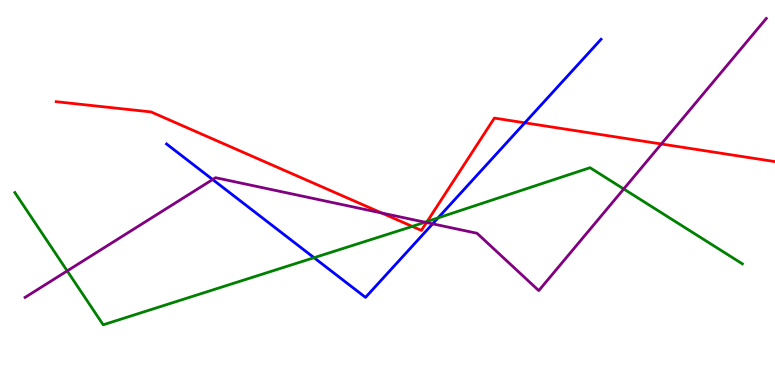[{'lines': ['blue', 'red'], 'intersections': [{'x': 6.77, 'y': 6.81}]}, {'lines': ['green', 'red'], 'intersections': [{'x': 5.32, 'y': 4.12}, {'x': 5.51, 'y': 4.25}]}, {'lines': ['purple', 'red'], 'intersections': [{'x': 4.93, 'y': 4.47}, {'x': 5.5, 'y': 4.22}, {'x': 8.53, 'y': 6.26}]}, {'lines': ['blue', 'green'], 'intersections': [{'x': 4.05, 'y': 3.31}, {'x': 5.65, 'y': 4.34}]}, {'lines': ['blue', 'purple'], 'intersections': [{'x': 2.74, 'y': 5.34}, {'x': 5.58, 'y': 4.19}]}, {'lines': ['green', 'purple'], 'intersections': [{'x': 0.867, 'y': 2.96}, {'x': 5.48, 'y': 4.23}, {'x': 8.05, 'y': 5.09}]}]